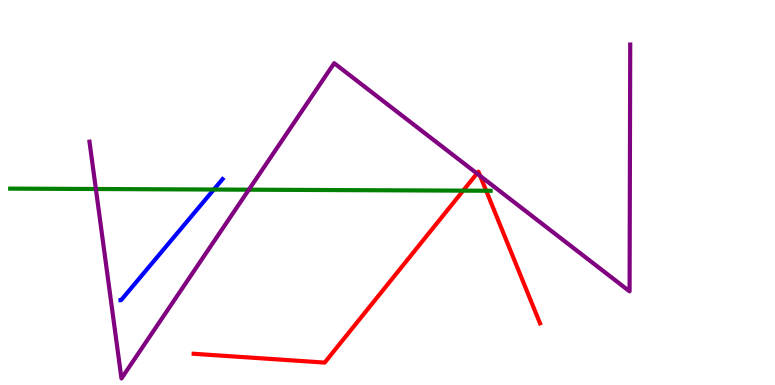[{'lines': ['blue', 'red'], 'intersections': []}, {'lines': ['green', 'red'], 'intersections': [{'x': 5.98, 'y': 5.05}, {'x': 6.27, 'y': 5.05}]}, {'lines': ['purple', 'red'], 'intersections': [{'x': 6.15, 'y': 5.49}, {'x': 6.2, 'y': 5.43}]}, {'lines': ['blue', 'green'], 'intersections': [{'x': 2.76, 'y': 5.08}]}, {'lines': ['blue', 'purple'], 'intersections': []}, {'lines': ['green', 'purple'], 'intersections': [{'x': 1.24, 'y': 5.09}, {'x': 3.21, 'y': 5.07}]}]